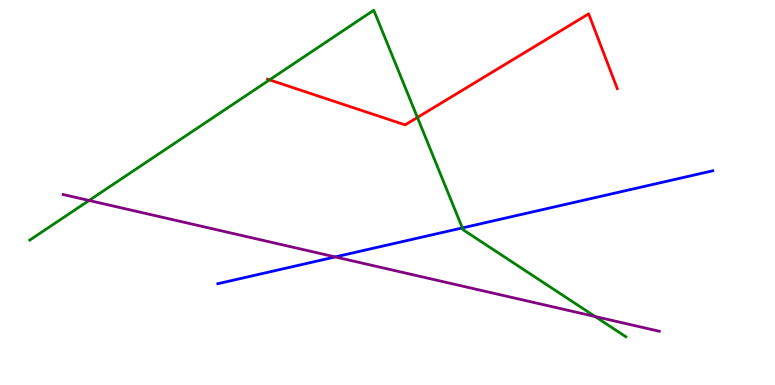[{'lines': ['blue', 'red'], 'intersections': []}, {'lines': ['green', 'red'], 'intersections': [{'x': 3.48, 'y': 7.93}, {'x': 5.39, 'y': 6.95}]}, {'lines': ['purple', 'red'], 'intersections': []}, {'lines': ['blue', 'green'], 'intersections': [{'x': 5.97, 'y': 4.08}]}, {'lines': ['blue', 'purple'], 'intersections': [{'x': 4.33, 'y': 3.33}]}, {'lines': ['green', 'purple'], 'intersections': [{'x': 1.15, 'y': 4.79}, {'x': 7.68, 'y': 1.78}]}]